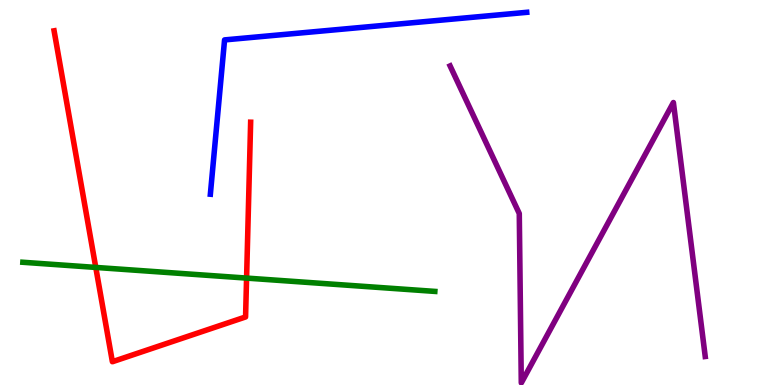[{'lines': ['blue', 'red'], 'intersections': []}, {'lines': ['green', 'red'], 'intersections': [{'x': 1.24, 'y': 3.05}, {'x': 3.18, 'y': 2.78}]}, {'lines': ['purple', 'red'], 'intersections': []}, {'lines': ['blue', 'green'], 'intersections': []}, {'lines': ['blue', 'purple'], 'intersections': []}, {'lines': ['green', 'purple'], 'intersections': []}]